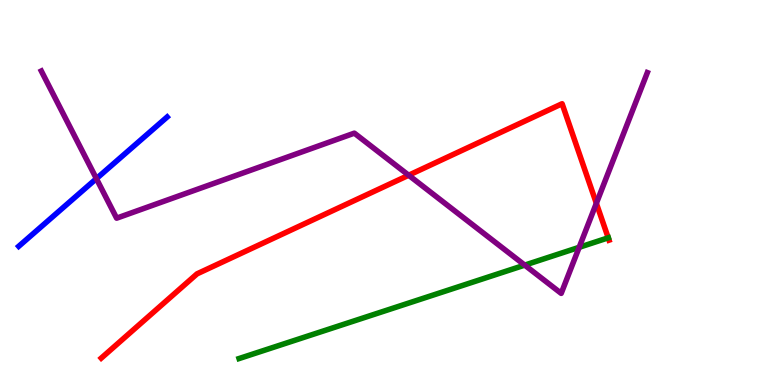[{'lines': ['blue', 'red'], 'intersections': []}, {'lines': ['green', 'red'], 'intersections': [{'x': 7.85, 'y': 3.82}]}, {'lines': ['purple', 'red'], 'intersections': [{'x': 5.27, 'y': 5.45}, {'x': 7.69, 'y': 4.72}]}, {'lines': ['blue', 'green'], 'intersections': []}, {'lines': ['blue', 'purple'], 'intersections': [{'x': 1.24, 'y': 5.36}]}, {'lines': ['green', 'purple'], 'intersections': [{'x': 6.77, 'y': 3.11}, {'x': 7.47, 'y': 3.58}]}]